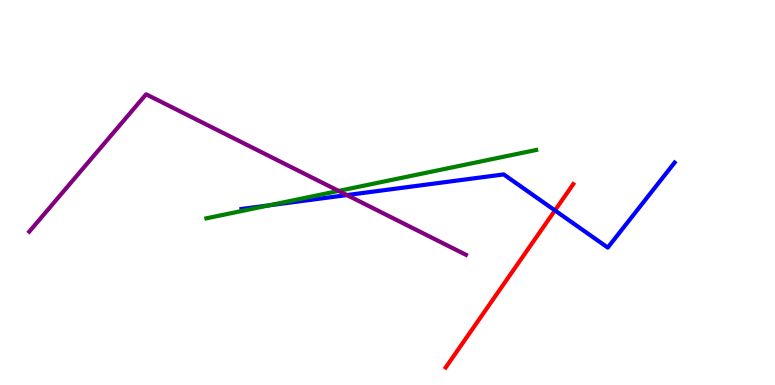[{'lines': ['blue', 'red'], 'intersections': [{'x': 7.16, 'y': 4.53}]}, {'lines': ['green', 'red'], 'intersections': []}, {'lines': ['purple', 'red'], 'intersections': []}, {'lines': ['blue', 'green'], 'intersections': [{'x': 3.47, 'y': 4.67}]}, {'lines': ['blue', 'purple'], 'intersections': [{'x': 4.48, 'y': 4.93}]}, {'lines': ['green', 'purple'], 'intersections': [{'x': 4.37, 'y': 5.04}]}]